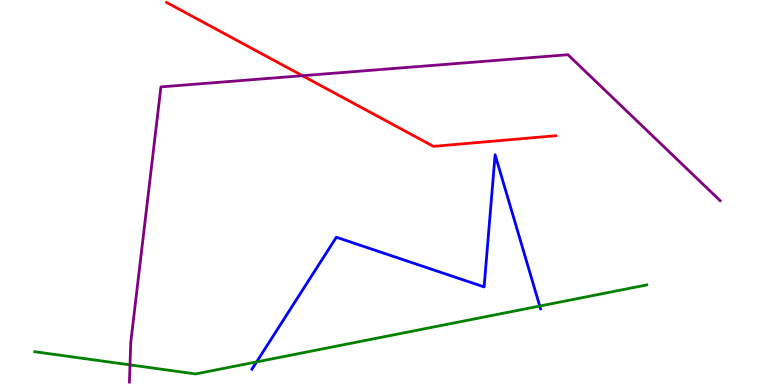[{'lines': ['blue', 'red'], 'intersections': []}, {'lines': ['green', 'red'], 'intersections': []}, {'lines': ['purple', 'red'], 'intersections': [{'x': 3.9, 'y': 8.03}]}, {'lines': ['blue', 'green'], 'intersections': [{'x': 3.31, 'y': 0.6}, {'x': 6.96, 'y': 2.05}]}, {'lines': ['blue', 'purple'], 'intersections': []}, {'lines': ['green', 'purple'], 'intersections': [{'x': 1.68, 'y': 0.523}]}]